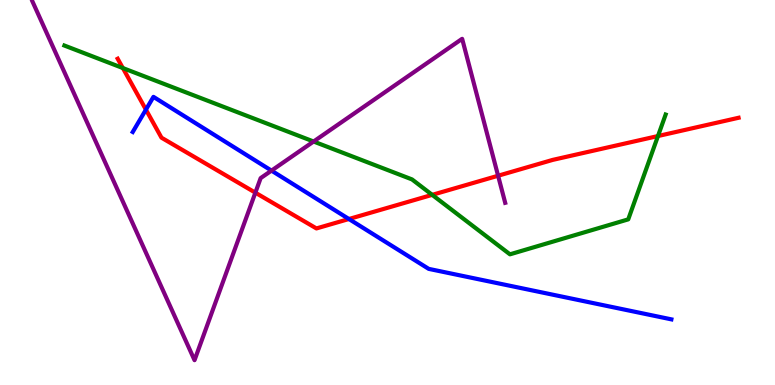[{'lines': ['blue', 'red'], 'intersections': [{'x': 1.88, 'y': 7.15}, {'x': 4.5, 'y': 4.31}]}, {'lines': ['green', 'red'], 'intersections': [{'x': 1.59, 'y': 8.23}, {'x': 5.58, 'y': 4.94}, {'x': 8.49, 'y': 6.47}]}, {'lines': ['purple', 'red'], 'intersections': [{'x': 3.29, 'y': 5.0}, {'x': 6.43, 'y': 5.44}]}, {'lines': ['blue', 'green'], 'intersections': []}, {'lines': ['blue', 'purple'], 'intersections': [{'x': 3.5, 'y': 5.57}]}, {'lines': ['green', 'purple'], 'intersections': [{'x': 4.05, 'y': 6.32}]}]